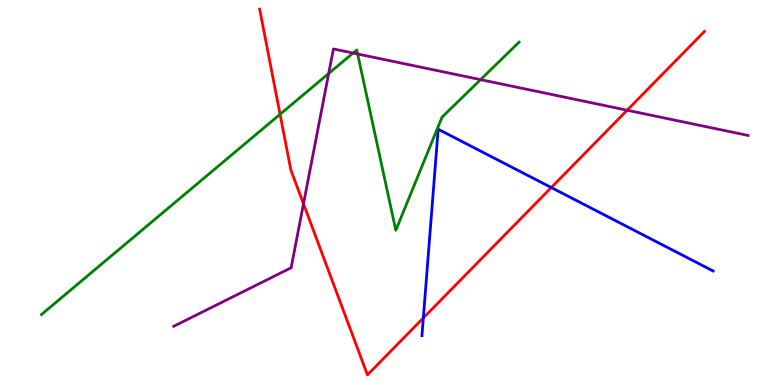[{'lines': ['blue', 'red'], 'intersections': [{'x': 5.46, 'y': 1.74}, {'x': 7.11, 'y': 5.13}]}, {'lines': ['green', 'red'], 'intersections': [{'x': 3.61, 'y': 7.03}]}, {'lines': ['purple', 'red'], 'intersections': [{'x': 3.92, 'y': 4.71}, {'x': 8.09, 'y': 7.14}]}, {'lines': ['blue', 'green'], 'intersections': []}, {'lines': ['blue', 'purple'], 'intersections': []}, {'lines': ['green', 'purple'], 'intersections': [{'x': 4.24, 'y': 8.09}, {'x': 4.56, 'y': 8.62}, {'x': 4.61, 'y': 8.6}, {'x': 6.2, 'y': 7.93}]}]